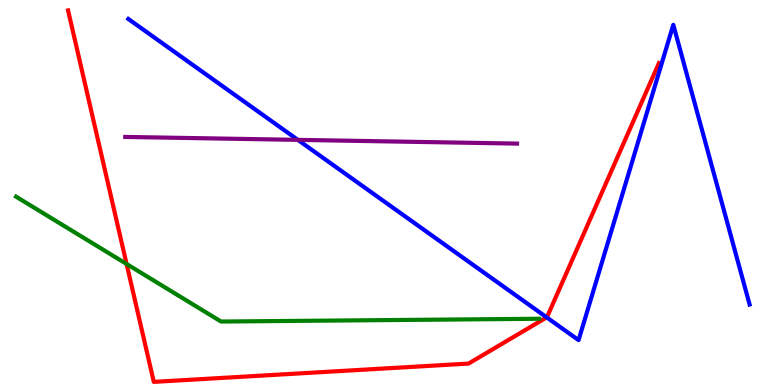[{'lines': ['blue', 'red'], 'intersections': [{'x': 7.05, 'y': 1.76}]}, {'lines': ['green', 'red'], 'intersections': [{'x': 1.63, 'y': 3.14}]}, {'lines': ['purple', 'red'], 'intersections': []}, {'lines': ['blue', 'green'], 'intersections': []}, {'lines': ['blue', 'purple'], 'intersections': [{'x': 3.84, 'y': 6.37}]}, {'lines': ['green', 'purple'], 'intersections': []}]